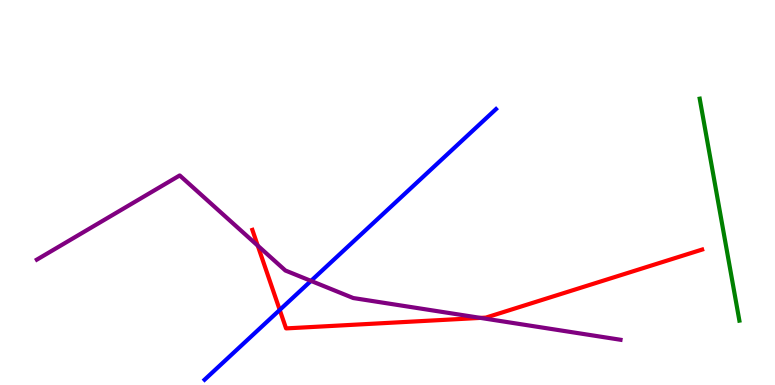[{'lines': ['blue', 'red'], 'intersections': [{'x': 3.61, 'y': 1.95}]}, {'lines': ['green', 'red'], 'intersections': []}, {'lines': ['purple', 'red'], 'intersections': [{'x': 3.33, 'y': 3.62}, {'x': 6.2, 'y': 1.74}]}, {'lines': ['blue', 'green'], 'intersections': []}, {'lines': ['blue', 'purple'], 'intersections': [{'x': 4.01, 'y': 2.7}]}, {'lines': ['green', 'purple'], 'intersections': []}]